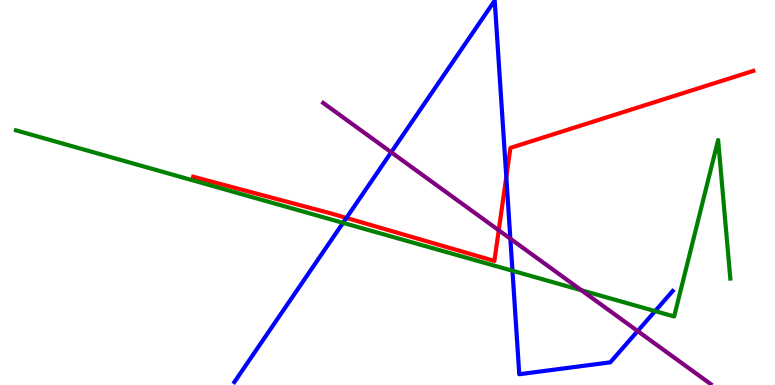[{'lines': ['blue', 'red'], 'intersections': [{'x': 4.47, 'y': 4.34}, {'x': 6.53, 'y': 5.4}]}, {'lines': ['green', 'red'], 'intersections': []}, {'lines': ['purple', 'red'], 'intersections': [{'x': 6.44, 'y': 4.02}]}, {'lines': ['blue', 'green'], 'intersections': [{'x': 4.43, 'y': 4.21}, {'x': 6.61, 'y': 2.97}, {'x': 8.45, 'y': 1.92}]}, {'lines': ['blue', 'purple'], 'intersections': [{'x': 5.05, 'y': 6.04}, {'x': 6.59, 'y': 3.8}, {'x': 8.23, 'y': 1.4}]}, {'lines': ['green', 'purple'], 'intersections': [{'x': 7.5, 'y': 2.46}]}]